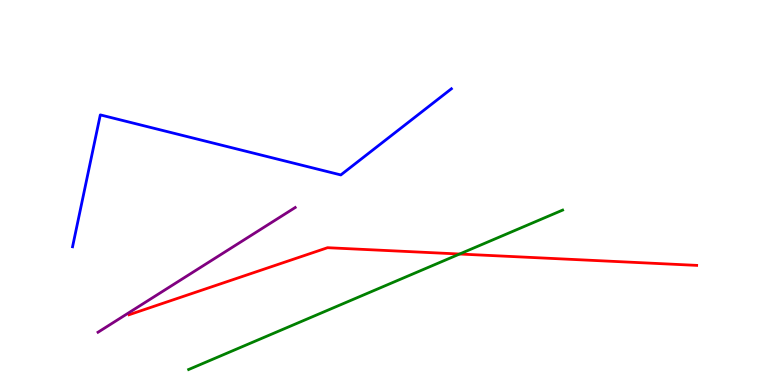[{'lines': ['blue', 'red'], 'intersections': []}, {'lines': ['green', 'red'], 'intersections': [{'x': 5.93, 'y': 3.4}]}, {'lines': ['purple', 'red'], 'intersections': []}, {'lines': ['blue', 'green'], 'intersections': []}, {'lines': ['blue', 'purple'], 'intersections': []}, {'lines': ['green', 'purple'], 'intersections': []}]